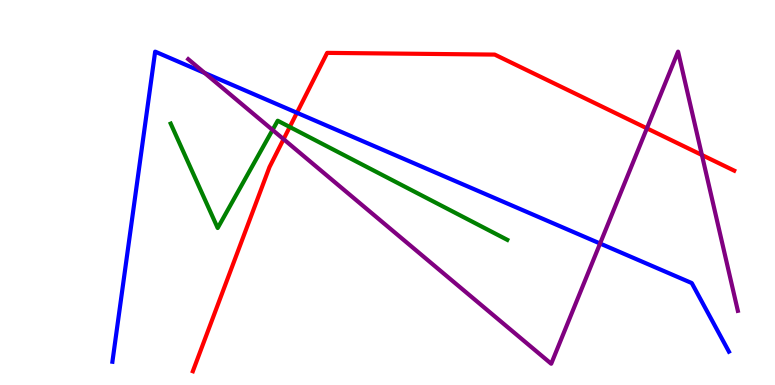[{'lines': ['blue', 'red'], 'intersections': [{'x': 3.83, 'y': 7.07}]}, {'lines': ['green', 'red'], 'intersections': [{'x': 3.74, 'y': 6.7}]}, {'lines': ['purple', 'red'], 'intersections': [{'x': 3.66, 'y': 6.38}, {'x': 8.35, 'y': 6.67}, {'x': 9.06, 'y': 5.97}]}, {'lines': ['blue', 'green'], 'intersections': []}, {'lines': ['blue', 'purple'], 'intersections': [{'x': 2.64, 'y': 8.1}, {'x': 7.74, 'y': 3.67}]}, {'lines': ['green', 'purple'], 'intersections': [{'x': 3.52, 'y': 6.62}]}]